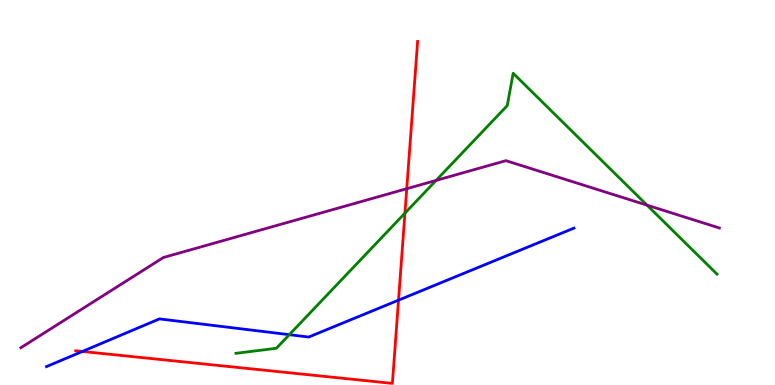[{'lines': ['blue', 'red'], 'intersections': [{'x': 1.06, 'y': 0.871}, {'x': 5.14, 'y': 2.2}]}, {'lines': ['green', 'red'], 'intersections': [{'x': 5.23, 'y': 4.46}]}, {'lines': ['purple', 'red'], 'intersections': [{'x': 5.25, 'y': 5.1}]}, {'lines': ['blue', 'green'], 'intersections': [{'x': 3.73, 'y': 1.31}]}, {'lines': ['blue', 'purple'], 'intersections': []}, {'lines': ['green', 'purple'], 'intersections': [{'x': 5.63, 'y': 5.31}, {'x': 8.35, 'y': 4.67}]}]